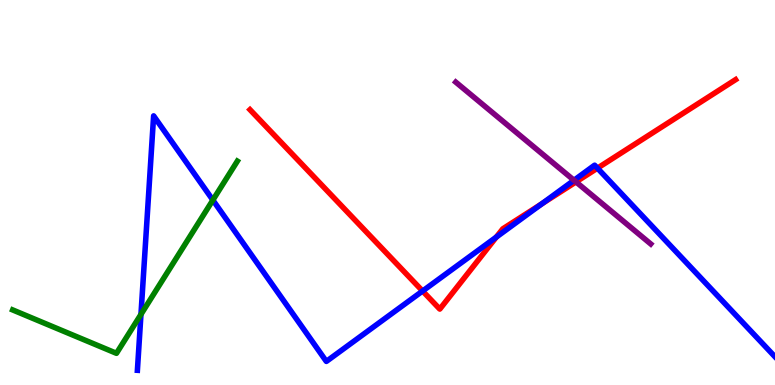[{'lines': ['blue', 'red'], 'intersections': [{'x': 5.45, 'y': 2.44}, {'x': 6.4, 'y': 3.84}, {'x': 6.99, 'y': 4.71}, {'x': 7.71, 'y': 5.63}]}, {'lines': ['green', 'red'], 'intersections': []}, {'lines': ['purple', 'red'], 'intersections': [{'x': 7.43, 'y': 5.27}]}, {'lines': ['blue', 'green'], 'intersections': [{'x': 1.82, 'y': 1.83}, {'x': 2.75, 'y': 4.8}]}, {'lines': ['blue', 'purple'], 'intersections': [{'x': 7.41, 'y': 5.32}]}, {'lines': ['green', 'purple'], 'intersections': []}]